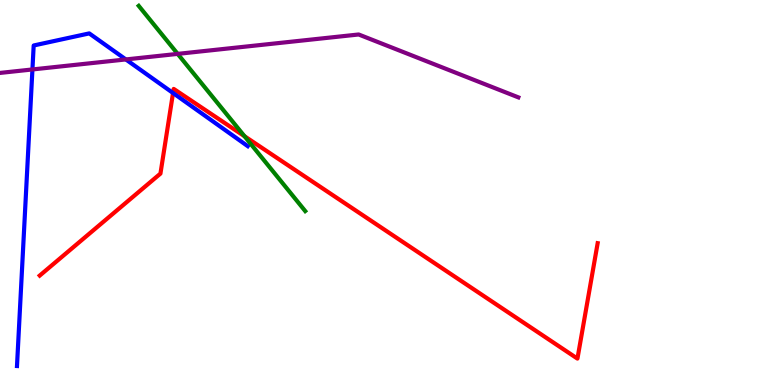[{'lines': ['blue', 'red'], 'intersections': [{'x': 2.23, 'y': 7.58}]}, {'lines': ['green', 'red'], 'intersections': [{'x': 3.15, 'y': 6.46}]}, {'lines': ['purple', 'red'], 'intersections': []}, {'lines': ['blue', 'green'], 'intersections': []}, {'lines': ['blue', 'purple'], 'intersections': [{'x': 0.418, 'y': 8.2}, {'x': 1.62, 'y': 8.46}]}, {'lines': ['green', 'purple'], 'intersections': [{'x': 2.29, 'y': 8.6}]}]